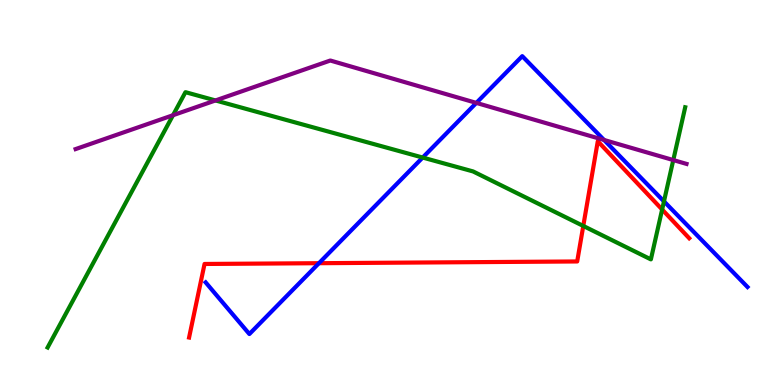[{'lines': ['blue', 'red'], 'intersections': [{'x': 4.12, 'y': 3.16}]}, {'lines': ['green', 'red'], 'intersections': [{'x': 7.53, 'y': 4.13}, {'x': 8.54, 'y': 4.56}]}, {'lines': ['purple', 'red'], 'intersections': []}, {'lines': ['blue', 'green'], 'intersections': [{'x': 5.45, 'y': 5.91}, {'x': 8.57, 'y': 4.77}]}, {'lines': ['blue', 'purple'], 'intersections': [{'x': 6.15, 'y': 7.33}, {'x': 7.79, 'y': 6.36}]}, {'lines': ['green', 'purple'], 'intersections': [{'x': 2.23, 'y': 7.01}, {'x': 2.78, 'y': 7.39}, {'x': 8.69, 'y': 5.84}]}]